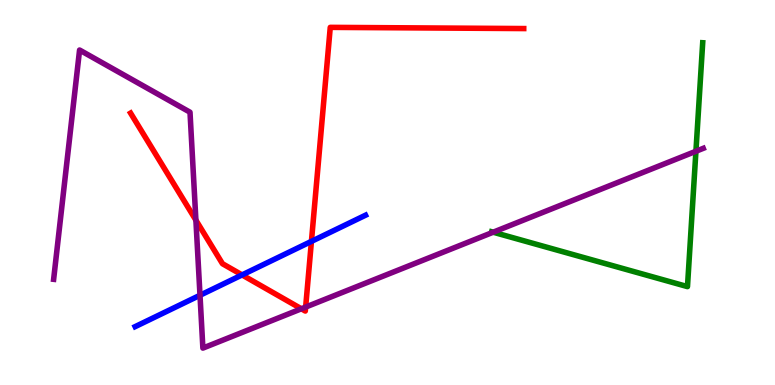[{'lines': ['blue', 'red'], 'intersections': [{'x': 3.12, 'y': 2.86}, {'x': 4.02, 'y': 3.73}]}, {'lines': ['green', 'red'], 'intersections': []}, {'lines': ['purple', 'red'], 'intersections': [{'x': 2.53, 'y': 4.28}, {'x': 3.89, 'y': 1.98}, {'x': 3.94, 'y': 2.02}]}, {'lines': ['blue', 'green'], 'intersections': []}, {'lines': ['blue', 'purple'], 'intersections': [{'x': 2.58, 'y': 2.33}]}, {'lines': ['green', 'purple'], 'intersections': [{'x': 6.36, 'y': 3.97}, {'x': 8.98, 'y': 6.07}]}]